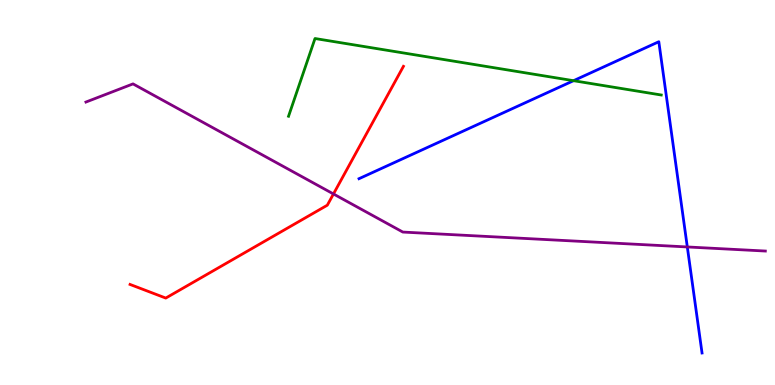[{'lines': ['blue', 'red'], 'intersections': []}, {'lines': ['green', 'red'], 'intersections': []}, {'lines': ['purple', 'red'], 'intersections': [{'x': 4.3, 'y': 4.96}]}, {'lines': ['blue', 'green'], 'intersections': [{'x': 7.4, 'y': 7.9}]}, {'lines': ['blue', 'purple'], 'intersections': [{'x': 8.87, 'y': 3.59}]}, {'lines': ['green', 'purple'], 'intersections': []}]